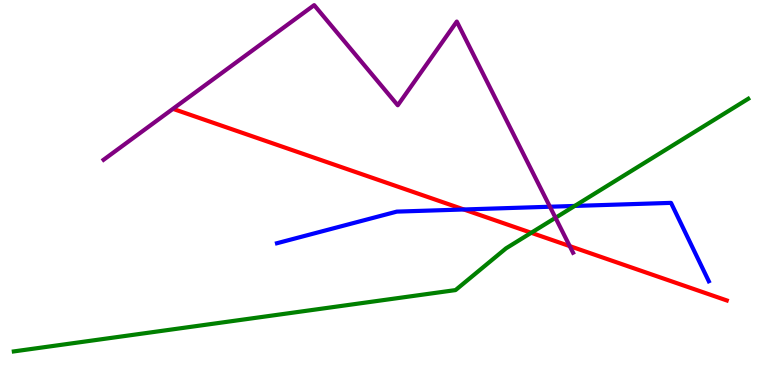[{'lines': ['blue', 'red'], 'intersections': [{'x': 5.99, 'y': 4.56}]}, {'lines': ['green', 'red'], 'intersections': [{'x': 6.85, 'y': 3.95}]}, {'lines': ['purple', 'red'], 'intersections': [{'x': 7.35, 'y': 3.61}]}, {'lines': ['blue', 'green'], 'intersections': [{'x': 7.42, 'y': 4.65}]}, {'lines': ['blue', 'purple'], 'intersections': [{'x': 7.1, 'y': 4.63}]}, {'lines': ['green', 'purple'], 'intersections': [{'x': 7.17, 'y': 4.34}]}]